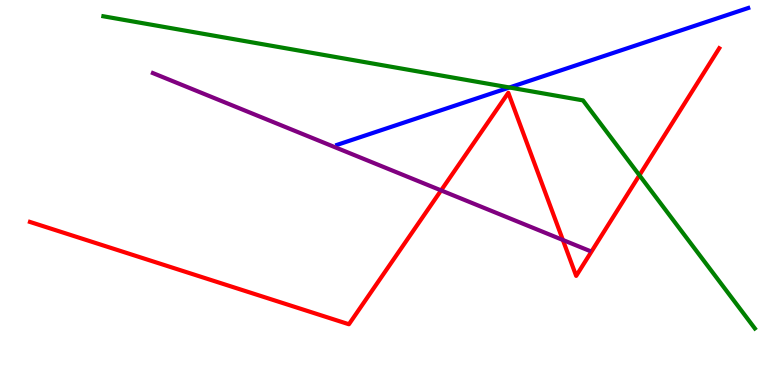[{'lines': ['blue', 'red'], 'intersections': []}, {'lines': ['green', 'red'], 'intersections': [{'x': 8.25, 'y': 5.45}]}, {'lines': ['purple', 'red'], 'intersections': [{'x': 5.69, 'y': 5.05}, {'x': 7.26, 'y': 3.77}]}, {'lines': ['blue', 'green'], 'intersections': [{'x': 6.57, 'y': 7.73}]}, {'lines': ['blue', 'purple'], 'intersections': []}, {'lines': ['green', 'purple'], 'intersections': []}]